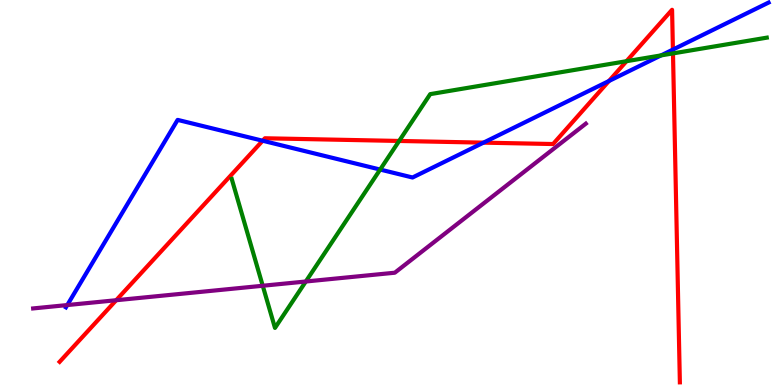[{'lines': ['blue', 'red'], 'intersections': [{'x': 3.39, 'y': 6.34}, {'x': 6.24, 'y': 6.29}, {'x': 7.86, 'y': 7.9}, {'x': 8.68, 'y': 8.71}]}, {'lines': ['green', 'red'], 'intersections': [{'x': 5.15, 'y': 6.34}, {'x': 8.08, 'y': 8.41}, {'x': 8.68, 'y': 8.61}]}, {'lines': ['purple', 'red'], 'intersections': [{'x': 1.5, 'y': 2.2}]}, {'lines': ['blue', 'green'], 'intersections': [{'x': 4.91, 'y': 5.6}, {'x': 8.53, 'y': 8.56}]}, {'lines': ['blue', 'purple'], 'intersections': [{'x': 0.868, 'y': 2.08}]}, {'lines': ['green', 'purple'], 'intersections': [{'x': 3.39, 'y': 2.58}, {'x': 3.95, 'y': 2.69}]}]